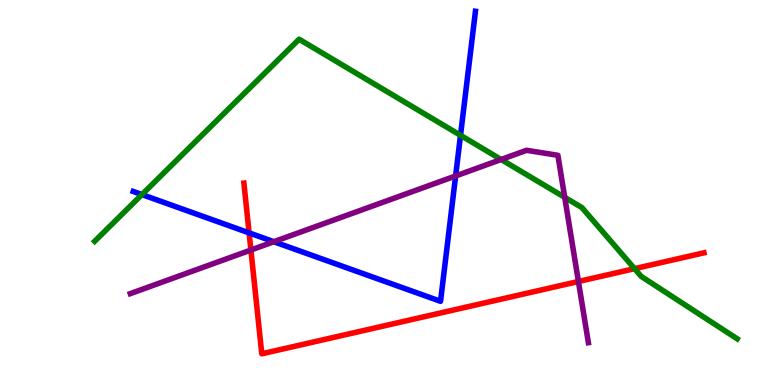[{'lines': ['blue', 'red'], 'intersections': [{'x': 3.21, 'y': 3.95}]}, {'lines': ['green', 'red'], 'intersections': [{'x': 8.19, 'y': 3.02}]}, {'lines': ['purple', 'red'], 'intersections': [{'x': 3.24, 'y': 3.51}, {'x': 7.46, 'y': 2.69}]}, {'lines': ['blue', 'green'], 'intersections': [{'x': 1.83, 'y': 4.95}, {'x': 5.94, 'y': 6.49}]}, {'lines': ['blue', 'purple'], 'intersections': [{'x': 3.53, 'y': 3.72}, {'x': 5.88, 'y': 5.43}]}, {'lines': ['green', 'purple'], 'intersections': [{'x': 6.47, 'y': 5.86}, {'x': 7.29, 'y': 4.87}]}]